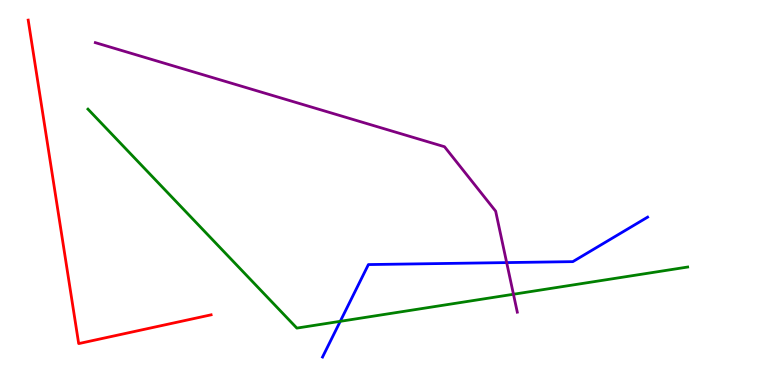[{'lines': ['blue', 'red'], 'intersections': []}, {'lines': ['green', 'red'], 'intersections': []}, {'lines': ['purple', 'red'], 'intersections': []}, {'lines': ['blue', 'green'], 'intersections': [{'x': 4.39, 'y': 1.65}]}, {'lines': ['blue', 'purple'], 'intersections': [{'x': 6.54, 'y': 3.18}]}, {'lines': ['green', 'purple'], 'intersections': [{'x': 6.63, 'y': 2.36}]}]